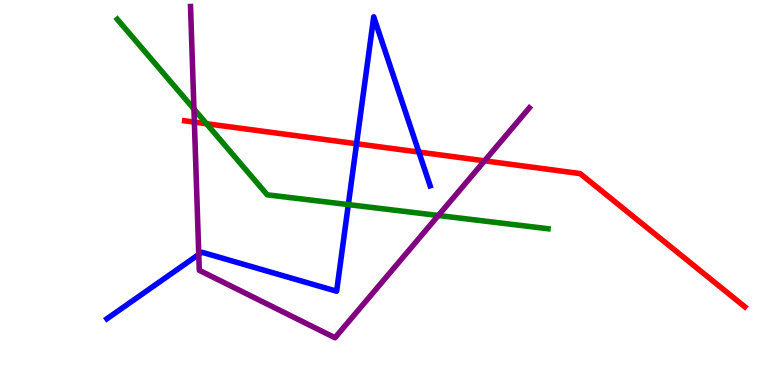[{'lines': ['blue', 'red'], 'intersections': [{'x': 4.6, 'y': 6.27}, {'x': 5.4, 'y': 6.05}]}, {'lines': ['green', 'red'], 'intersections': [{'x': 2.66, 'y': 6.79}]}, {'lines': ['purple', 'red'], 'intersections': [{'x': 2.51, 'y': 6.83}, {'x': 6.25, 'y': 5.82}]}, {'lines': ['blue', 'green'], 'intersections': [{'x': 4.49, 'y': 4.69}]}, {'lines': ['blue', 'purple'], 'intersections': [{'x': 2.56, 'y': 3.39}]}, {'lines': ['green', 'purple'], 'intersections': [{'x': 2.5, 'y': 7.17}, {'x': 5.66, 'y': 4.4}]}]